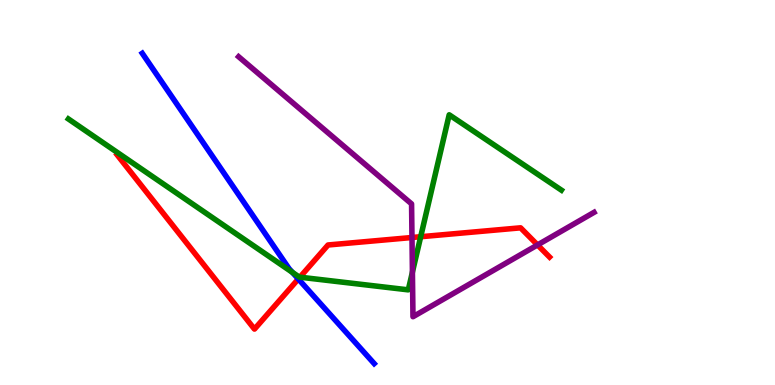[{'lines': ['blue', 'red'], 'intersections': [{'x': 3.85, 'y': 2.75}]}, {'lines': ['green', 'red'], 'intersections': [{'x': 3.87, 'y': 2.8}, {'x': 5.43, 'y': 3.85}]}, {'lines': ['purple', 'red'], 'intersections': [{'x': 5.32, 'y': 3.83}, {'x': 6.94, 'y': 3.64}]}, {'lines': ['blue', 'green'], 'intersections': [{'x': 3.77, 'y': 2.93}]}, {'lines': ['blue', 'purple'], 'intersections': []}, {'lines': ['green', 'purple'], 'intersections': [{'x': 5.32, 'y': 2.93}]}]